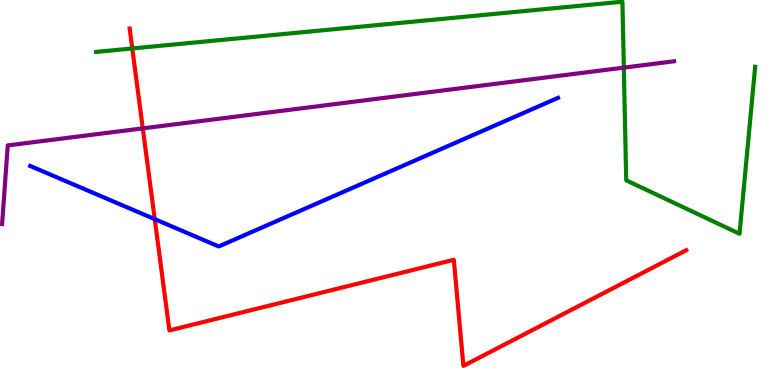[{'lines': ['blue', 'red'], 'intersections': [{'x': 2.0, 'y': 4.31}]}, {'lines': ['green', 'red'], 'intersections': [{'x': 1.71, 'y': 8.74}]}, {'lines': ['purple', 'red'], 'intersections': [{'x': 1.84, 'y': 6.67}]}, {'lines': ['blue', 'green'], 'intersections': []}, {'lines': ['blue', 'purple'], 'intersections': []}, {'lines': ['green', 'purple'], 'intersections': [{'x': 8.05, 'y': 8.24}]}]